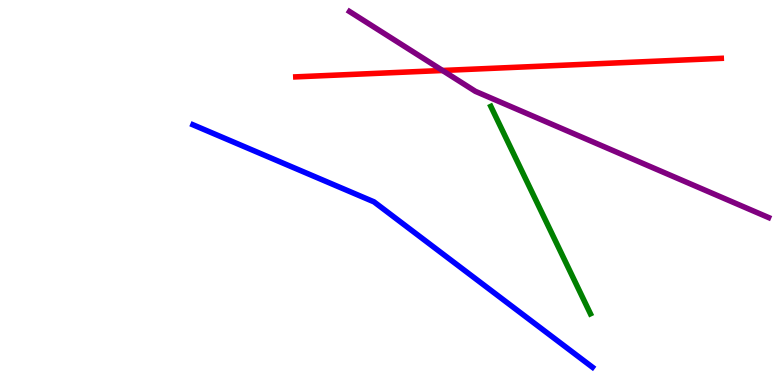[{'lines': ['blue', 'red'], 'intersections': []}, {'lines': ['green', 'red'], 'intersections': []}, {'lines': ['purple', 'red'], 'intersections': [{'x': 5.71, 'y': 8.17}]}, {'lines': ['blue', 'green'], 'intersections': []}, {'lines': ['blue', 'purple'], 'intersections': []}, {'lines': ['green', 'purple'], 'intersections': []}]